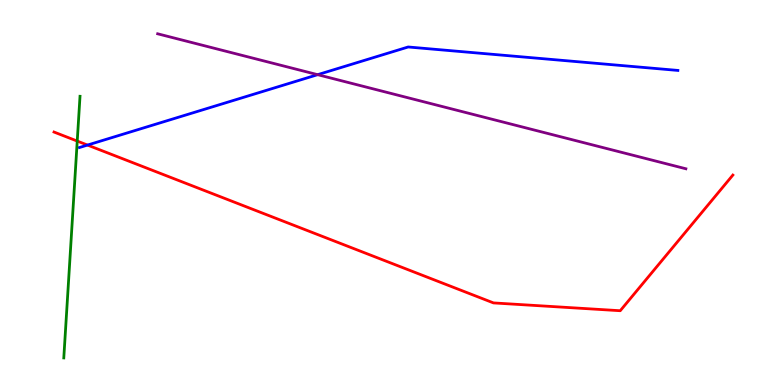[{'lines': ['blue', 'red'], 'intersections': [{'x': 1.13, 'y': 6.23}]}, {'lines': ['green', 'red'], 'intersections': [{'x': 0.997, 'y': 6.34}]}, {'lines': ['purple', 'red'], 'intersections': []}, {'lines': ['blue', 'green'], 'intersections': []}, {'lines': ['blue', 'purple'], 'intersections': [{'x': 4.1, 'y': 8.06}]}, {'lines': ['green', 'purple'], 'intersections': []}]